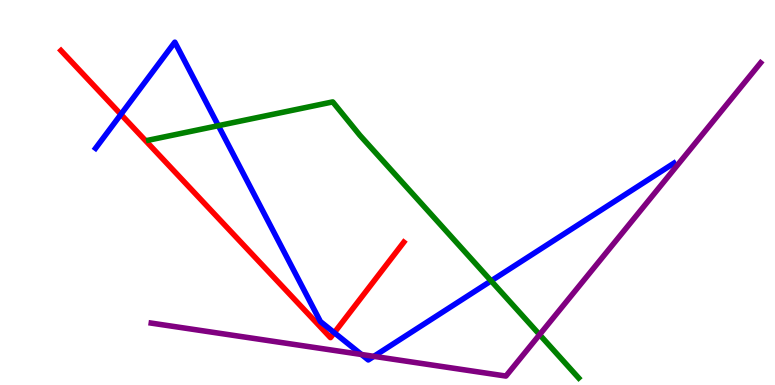[{'lines': ['blue', 'red'], 'intersections': [{'x': 1.56, 'y': 7.03}, {'x': 4.31, 'y': 1.36}]}, {'lines': ['green', 'red'], 'intersections': []}, {'lines': ['purple', 'red'], 'intersections': []}, {'lines': ['blue', 'green'], 'intersections': [{'x': 2.82, 'y': 6.74}, {'x': 6.34, 'y': 2.7}]}, {'lines': ['blue', 'purple'], 'intersections': [{'x': 4.66, 'y': 0.792}, {'x': 4.82, 'y': 0.744}]}, {'lines': ['green', 'purple'], 'intersections': [{'x': 6.96, 'y': 1.31}]}]